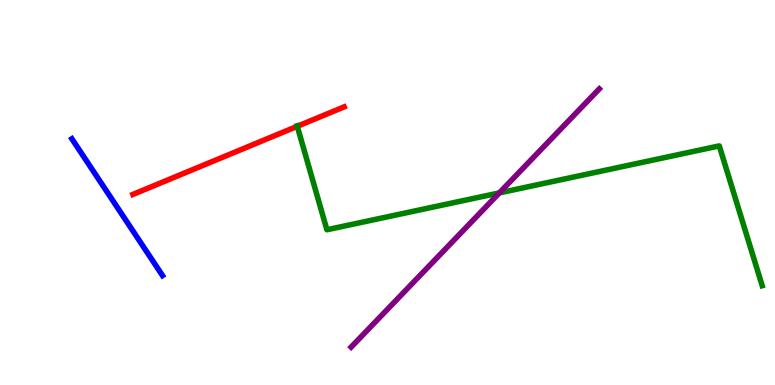[{'lines': ['blue', 'red'], 'intersections': []}, {'lines': ['green', 'red'], 'intersections': [{'x': 3.84, 'y': 6.72}]}, {'lines': ['purple', 'red'], 'intersections': []}, {'lines': ['blue', 'green'], 'intersections': []}, {'lines': ['blue', 'purple'], 'intersections': []}, {'lines': ['green', 'purple'], 'intersections': [{'x': 6.44, 'y': 4.99}]}]